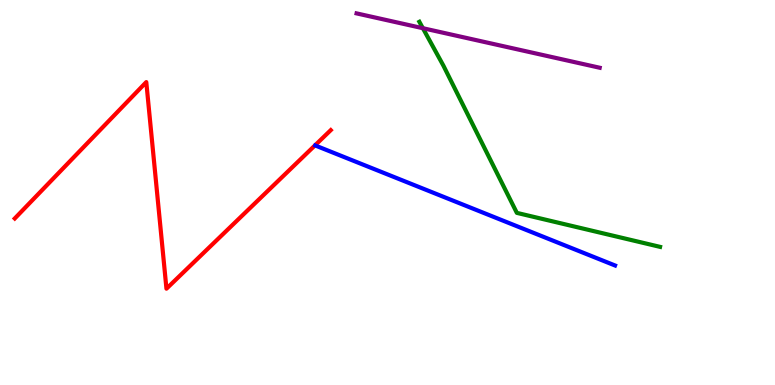[{'lines': ['blue', 'red'], 'intersections': []}, {'lines': ['green', 'red'], 'intersections': []}, {'lines': ['purple', 'red'], 'intersections': []}, {'lines': ['blue', 'green'], 'intersections': []}, {'lines': ['blue', 'purple'], 'intersections': []}, {'lines': ['green', 'purple'], 'intersections': [{'x': 5.46, 'y': 9.27}]}]